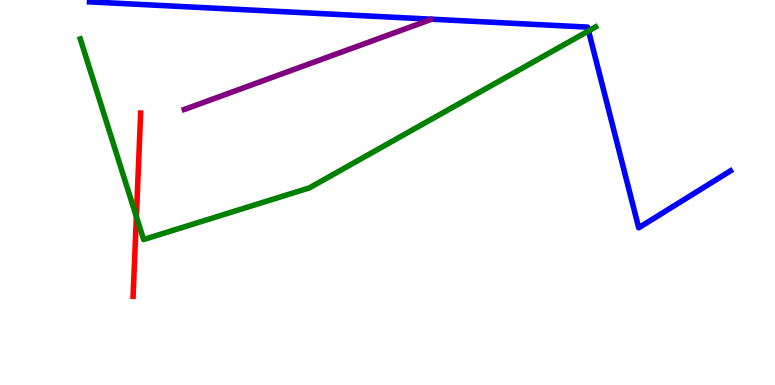[{'lines': ['blue', 'red'], 'intersections': []}, {'lines': ['green', 'red'], 'intersections': [{'x': 1.76, 'y': 4.37}]}, {'lines': ['purple', 'red'], 'intersections': []}, {'lines': ['blue', 'green'], 'intersections': [{'x': 7.59, 'y': 9.2}]}, {'lines': ['blue', 'purple'], 'intersections': []}, {'lines': ['green', 'purple'], 'intersections': []}]